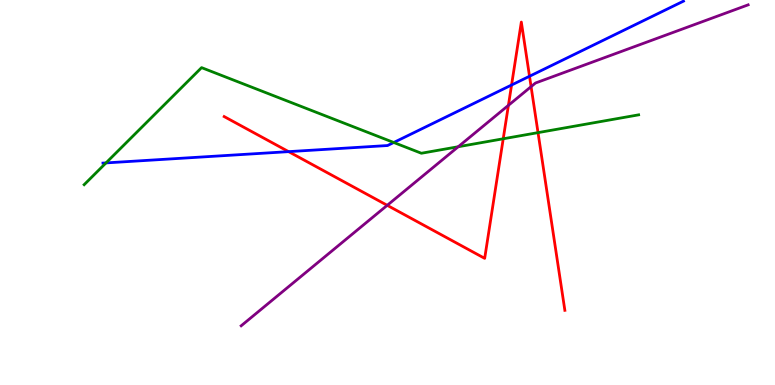[{'lines': ['blue', 'red'], 'intersections': [{'x': 3.72, 'y': 6.06}, {'x': 6.6, 'y': 7.79}, {'x': 6.83, 'y': 8.02}]}, {'lines': ['green', 'red'], 'intersections': [{'x': 6.49, 'y': 6.4}, {'x': 6.94, 'y': 6.56}]}, {'lines': ['purple', 'red'], 'intersections': [{'x': 5.0, 'y': 4.67}, {'x': 6.56, 'y': 7.26}, {'x': 6.85, 'y': 7.75}]}, {'lines': ['blue', 'green'], 'intersections': [{'x': 1.37, 'y': 5.77}, {'x': 5.08, 'y': 6.3}]}, {'lines': ['blue', 'purple'], 'intersections': []}, {'lines': ['green', 'purple'], 'intersections': [{'x': 5.91, 'y': 6.19}]}]